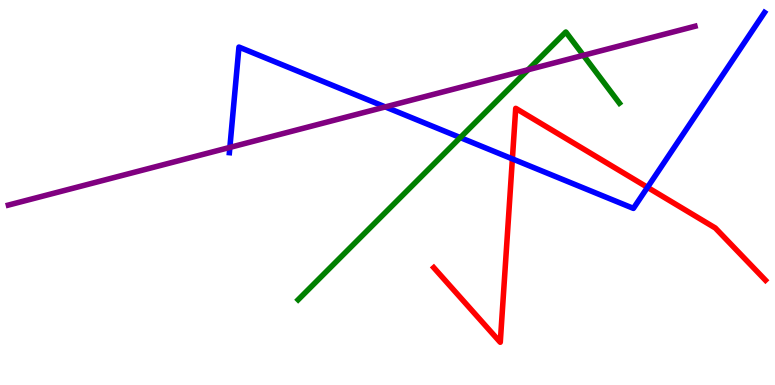[{'lines': ['blue', 'red'], 'intersections': [{'x': 6.61, 'y': 5.87}, {'x': 8.35, 'y': 5.13}]}, {'lines': ['green', 'red'], 'intersections': []}, {'lines': ['purple', 'red'], 'intersections': []}, {'lines': ['blue', 'green'], 'intersections': [{'x': 5.94, 'y': 6.43}]}, {'lines': ['blue', 'purple'], 'intersections': [{'x': 2.97, 'y': 6.17}, {'x': 4.97, 'y': 7.22}]}, {'lines': ['green', 'purple'], 'intersections': [{'x': 6.81, 'y': 8.19}, {'x': 7.53, 'y': 8.56}]}]